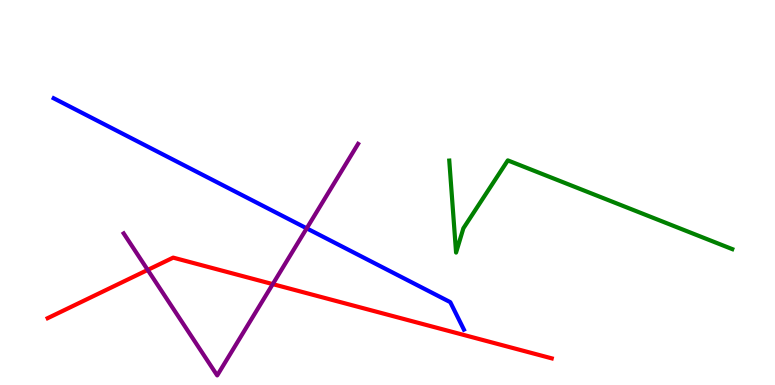[{'lines': ['blue', 'red'], 'intersections': []}, {'lines': ['green', 'red'], 'intersections': []}, {'lines': ['purple', 'red'], 'intersections': [{'x': 1.91, 'y': 2.99}, {'x': 3.52, 'y': 2.62}]}, {'lines': ['blue', 'green'], 'intersections': []}, {'lines': ['blue', 'purple'], 'intersections': [{'x': 3.96, 'y': 4.07}]}, {'lines': ['green', 'purple'], 'intersections': []}]